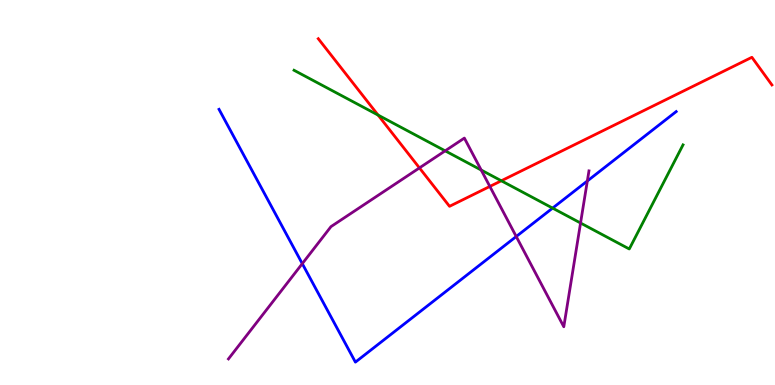[{'lines': ['blue', 'red'], 'intersections': []}, {'lines': ['green', 'red'], 'intersections': [{'x': 4.88, 'y': 7.01}, {'x': 6.47, 'y': 5.3}]}, {'lines': ['purple', 'red'], 'intersections': [{'x': 5.41, 'y': 5.64}, {'x': 6.32, 'y': 5.16}]}, {'lines': ['blue', 'green'], 'intersections': [{'x': 7.13, 'y': 4.59}]}, {'lines': ['blue', 'purple'], 'intersections': [{'x': 3.9, 'y': 3.15}, {'x': 6.66, 'y': 3.86}, {'x': 7.58, 'y': 5.3}]}, {'lines': ['green', 'purple'], 'intersections': [{'x': 5.74, 'y': 6.08}, {'x': 6.21, 'y': 5.58}, {'x': 7.49, 'y': 4.21}]}]